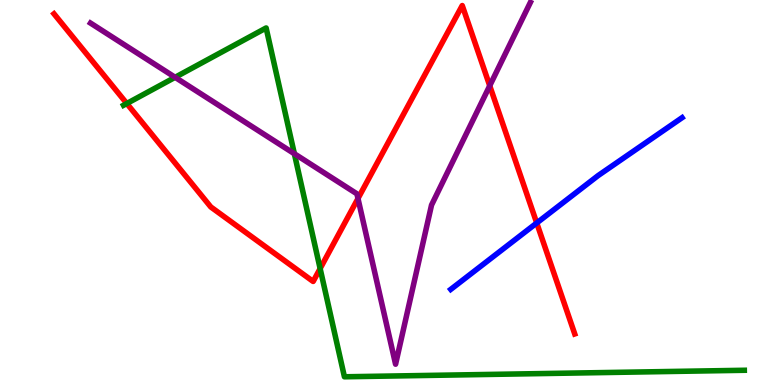[{'lines': ['blue', 'red'], 'intersections': [{'x': 6.93, 'y': 4.21}]}, {'lines': ['green', 'red'], 'intersections': [{'x': 1.64, 'y': 7.31}, {'x': 4.13, 'y': 3.02}]}, {'lines': ['purple', 'red'], 'intersections': [{'x': 4.62, 'y': 4.84}, {'x': 6.32, 'y': 7.77}]}, {'lines': ['blue', 'green'], 'intersections': []}, {'lines': ['blue', 'purple'], 'intersections': []}, {'lines': ['green', 'purple'], 'intersections': [{'x': 2.26, 'y': 7.99}, {'x': 3.8, 'y': 6.01}]}]